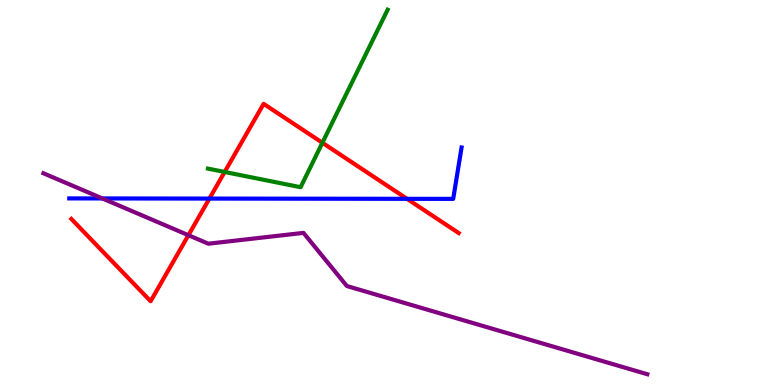[{'lines': ['blue', 'red'], 'intersections': [{'x': 2.7, 'y': 4.84}, {'x': 5.25, 'y': 4.84}]}, {'lines': ['green', 'red'], 'intersections': [{'x': 2.9, 'y': 5.53}, {'x': 4.16, 'y': 6.29}]}, {'lines': ['purple', 'red'], 'intersections': [{'x': 2.43, 'y': 3.89}]}, {'lines': ['blue', 'green'], 'intersections': []}, {'lines': ['blue', 'purple'], 'intersections': [{'x': 1.32, 'y': 4.85}]}, {'lines': ['green', 'purple'], 'intersections': []}]